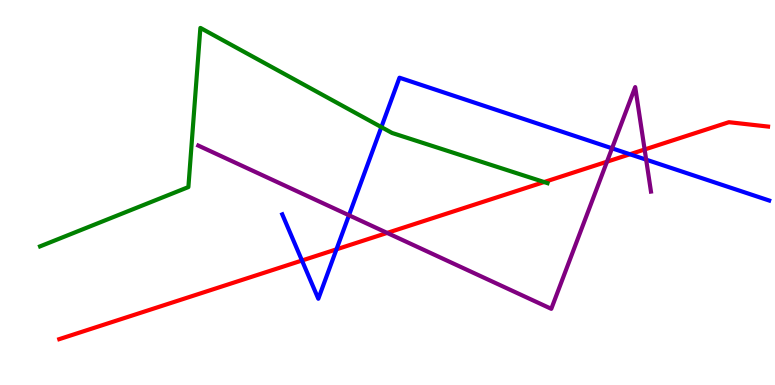[{'lines': ['blue', 'red'], 'intersections': [{'x': 3.9, 'y': 3.23}, {'x': 4.34, 'y': 3.52}, {'x': 8.13, 'y': 5.99}]}, {'lines': ['green', 'red'], 'intersections': [{'x': 7.02, 'y': 5.27}]}, {'lines': ['purple', 'red'], 'intersections': [{'x': 5.0, 'y': 3.95}, {'x': 7.83, 'y': 5.8}, {'x': 8.32, 'y': 6.12}]}, {'lines': ['blue', 'green'], 'intersections': [{'x': 4.92, 'y': 6.7}]}, {'lines': ['blue', 'purple'], 'intersections': [{'x': 4.5, 'y': 4.41}, {'x': 7.9, 'y': 6.15}, {'x': 8.34, 'y': 5.85}]}, {'lines': ['green', 'purple'], 'intersections': []}]